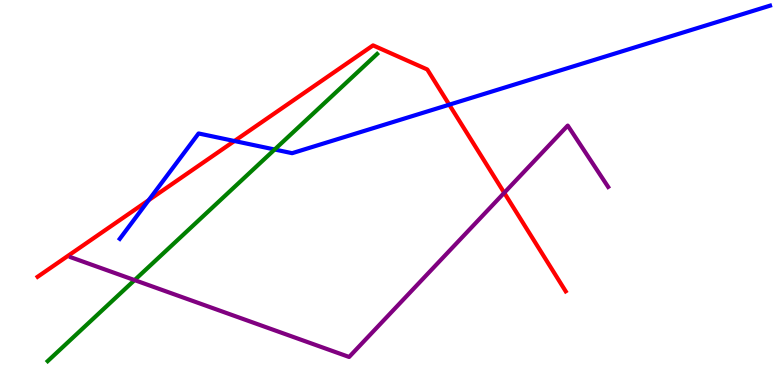[{'lines': ['blue', 'red'], 'intersections': [{'x': 1.92, 'y': 4.8}, {'x': 3.02, 'y': 6.34}, {'x': 5.8, 'y': 7.28}]}, {'lines': ['green', 'red'], 'intersections': []}, {'lines': ['purple', 'red'], 'intersections': [{'x': 6.51, 'y': 4.99}]}, {'lines': ['blue', 'green'], 'intersections': [{'x': 3.54, 'y': 6.12}]}, {'lines': ['blue', 'purple'], 'intersections': []}, {'lines': ['green', 'purple'], 'intersections': [{'x': 1.74, 'y': 2.72}]}]